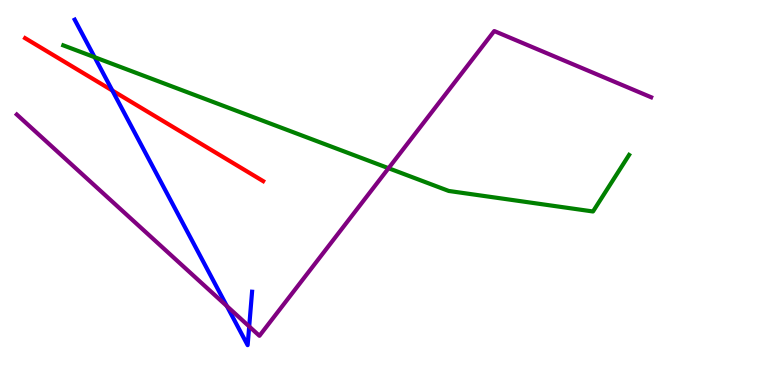[{'lines': ['blue', 'red'], 'intersections': [{'x': 1.45, 'y': 7.65}]}, {'lines': ['green', 'red'], 'intersections': []}, {'lines': ['purple', 'red'], 'intersections': []}, {'lines': ['blue', 'green'], 'intersections': [{'x': 1.22, 'y': 8.51}]}, {'lines': ['blue', 'purple'], 'intersections': [{'x': 2.93, 'y': 2.05}, {'x': 3.22, 'y': 1.52}]}, {'lines': ['green', 'purple'], 'intersections': [{'x': 5.01, 'y': 5.63}]}]